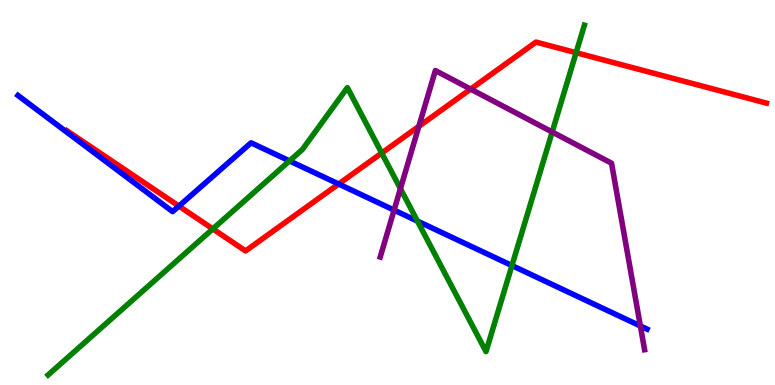[{'lines': ['blue', 'red'], 'intersections': [{'x': 2.31, 'y': 4.65}, {'x': 4.37, 'y': 5.22}]}, {'lines': ['green', 'red'], 'intersections': [{'x': 2.75, 'y': 4.05}, {'x': 4.93, 'y': 6.02}, {'x': 7.43, 'y': 8.63}]}, {'lines': ['purple', 'red'], 'intersections': [{'x': 5.4, 'y': 6.72}, {'x': 6.07, 'y': 7.69}]}, {'lines': ['blue', 'green'], 'intersections': [{'x': 3.74, 'y': 5.82}, {'x': 5.39, 'y': 4.26}, {'x': 6.61, 'y': 3.1}]}, {'lines': ['blue', 'purple'], 'intersections': [{'x': 5.08, 'y': 4.54}, {'x': 8.26, 'y': 1.53}]}, {'lines': ['green', 'purple'], 'intersections': [{'x': 5.17, 'y': 5.1}, {'x': 7.13, 'y': 6.57}]}]